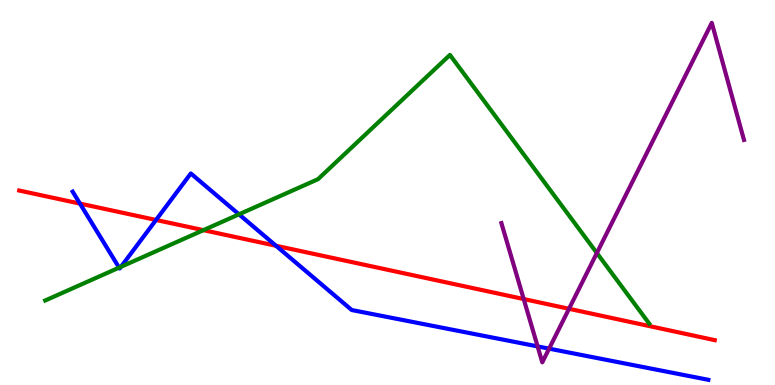[{'lines': ['blue', 'red'], 'intersections': [{'x': 1.03, 'y': 4.71}, {'x': 2.01, 'y': 4.29}, {'x': 3.56, 'y': 3.62}]}, {'lines': ['green', 'red'], 'intersections': [{'x': 2.62, 'y': 4.02}]}, {'lines': ['purple', 'red'], 'intersections': [{'x': 6.76, 'y': 2.23}, {'x': 7.34, 'y': 1.98}]}, {'lines': ['blue', 'green'], 'intersections': [{'x': 1.54, 'y': 3.05}, {'x': 1.56, 'y': 3.07}, {'x': 3.08, 'y': 4.43}]}, {'lines': ['blue', 'purple'], 'intersections': [{'x': 6.94, 'y': 1.0}, {'x': 7.09, 'y': 0.944}]}, {'lines': ['green', 'purple'], 'intersections': [{'x': 7.7, 'y': 3.43}]}]